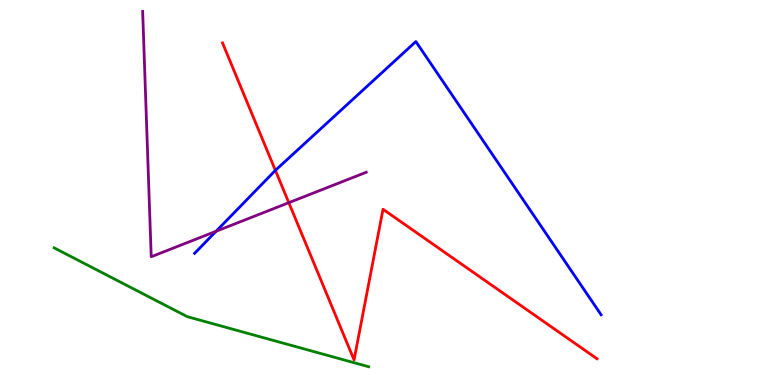[{'lines': ['blue', 'red'], 'intersections': [{'x': 3.55, 'y': 5.58}]}, {'lines': ['green', 'red'], 'intersections': []}, {'lines': ['purple', 'red'], 'intersections': [{'x': 3.73, 'y': 4.74}]}, {'lines': ['blue', 'green'], 'intersections': []}, {'lines': ['blue', 'purple'], 'intersections': [{'x': 2.79, 'y': 3.99}]}, {'lines': ['green', 'purple'], 'intersections': []}]